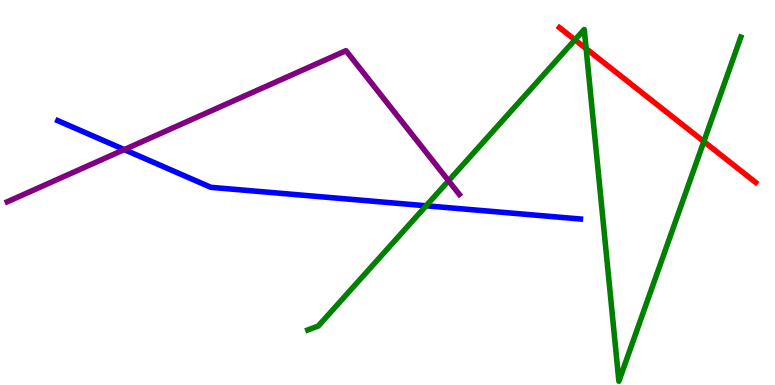[{'lines': ['blue', 'red'], 'intersections': []}, {'lines': ['green', 'red'], 'intersections': [{'x': 7.42, 'y': 8.97}, {'x': 7.56, 'y': 8.74}, {'x': 9.08, 'y': 6.32}]}, {'lines': ['purple', 'red'], 'intersections': []}, {'lines': ['blue', 'green'], 'intersections': [{'x': 5.5, 'y': 4.66}]}, {'lines': ['blue', 'purple'], 'intersections': [{'x': 1.6, 'y': 6.11}]}, {'lines': ['green', 'purple'], 'intersections': [{'x': 5.79, 'y': 5.3}]}]